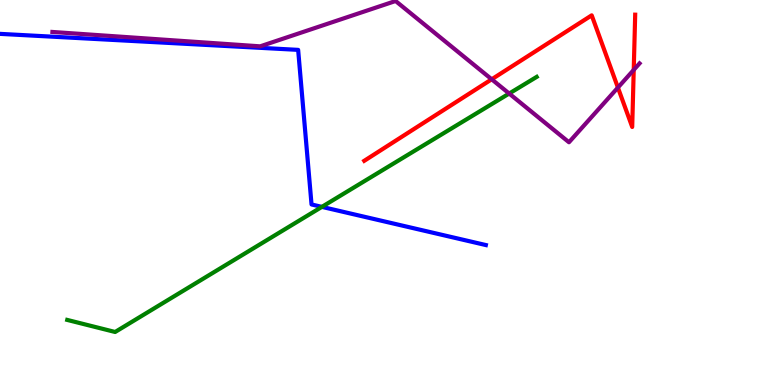[{'lines': ['blue', 'red'], 'intersections': []}, {'lines': ['green', 'red'], 'intersections': []}, {'lines': ['purple', 'red'], 'intersections': [{'x': 6.34, 'y': 7.94}, {'x': 7.97, 'y': 7.73}, {'x': 8.18, 'y': 8.18}]}, {'lines': ['blue', 'green'], 'intersections': [{'x': 4.15, 'y': 4.63}]}, {'lines': ['blue', 'purple'], 'intersections': []}, {'lines': ['green', 'purple'], 'intersections': [{'x': 6.57, 'y': 7.57}]}]